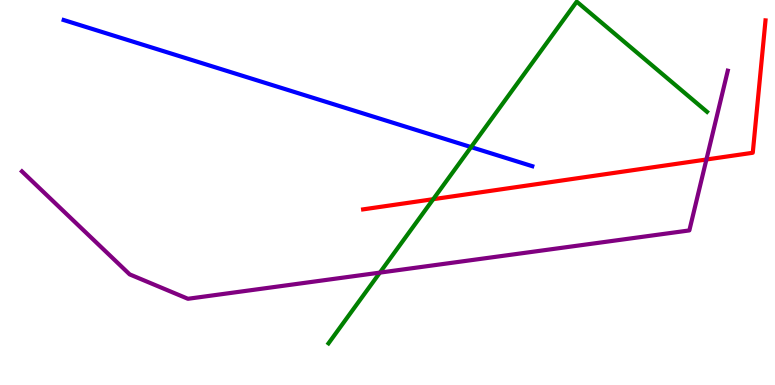[{'lines': ['blue', 'red'], 'intersections': []}, {'lines': ['green', 'red'], 'intersections': [{'x': 5.59, 'y': 4.83}]}, {'lines': ['purple', 'red'], 'intersections': [{'x': 9.12, 'y': 5.86}]}, {'lines': ['blue', 'green'], 'intersections': [{'x': 6.08, 'y': 6.18}]}, {'lines': ['blue', 'purple'], 'intersections': []}, {'lines': ['green', 'purple'], 'intersections': [{'x': 4.9, 'y': 2.92}]}]